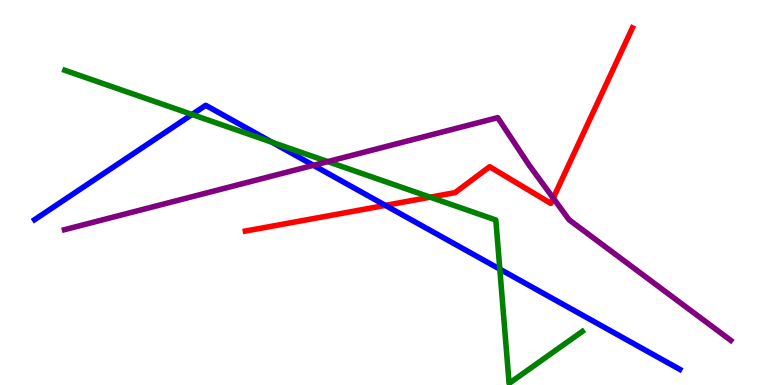[{'lines': ['blue', 'red'], 'intersections': [{'x': 4.97, 'y': 4.67}]}, {'lines': ['green', 'red'], 'intersections': [{'x': 5.55, 'y': 4.88}]}, {'lines': ['purple', 'red'], 'intersections': [{'x': 7.14, 'y': 4.85}]}, {'lines': ['blue', 'green'], 'intersections': [{'x': 2.48, 'y': 7.03}, {'x': 3.51, 'y': 6.3}, {'x': 6.45, 'y': 3.01}]}, {'lines': ['blue', 'purple'], 'intersections': [{'x': 4.04, 'y': 5.71}]}, {'lines': ['green', 'purple'], 'intersections': [{'x': 4.23, 'y': 5.8}]}]